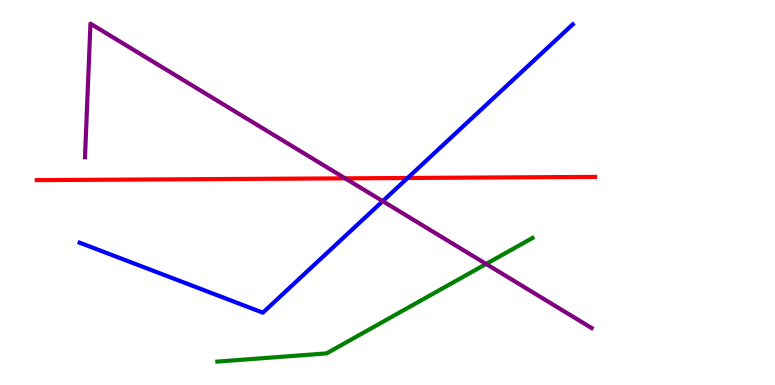[{'lines': ['blue', 'red'], 'intersections': [{'x': 5.26, 'y': 5.38}]}, {'lines': ['green', 'red'], 'intersections': []}, {'lines': ['purple', 'red'], 'intersections': [{'x': 4.45, 'y': 5.37}]}, {'lines': ['blue', 'green'], 'intersections': []}, {'lines': ['blue', 'purple'], 'intersections': [{'x': 4.94, 'y': 4.78}]}, {'lines': ['green', 'purple'], 'intersections': [{'x': 6.27, 'y': 3.14}]}]